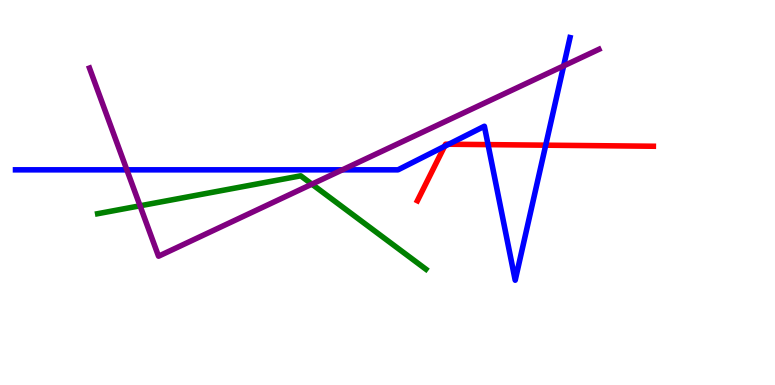[{'lines': ['blue', 'red'], 'intersections': [{'x': 5.74, 'y': 6.2}, {'x': 5.79, 'y': 6.25}, {'x': 6.3, 'y': 6.24}, {'x': 7.04, 'y': 6.23}]}, {'lines': ['green', 'red'], 'intersections': []}, {'lines': ['purple', 'red'], 'intersections': []}, {'lines': ['blue', 'green'], 'intersections': []}, {'lines': ['blue', 'purple'], 'intersections': [{'x': 1.64, 'y': 5.59}, {'x': 4.42, 'y': 5.59}, {'x': 7.27, 'y': 8.29}]}, {'lines': ['green', 'purple'], 'intersections': [{'x': 1.81, 'y': 4.65}, {'x': 4.02, 'y': 5.22}]}]